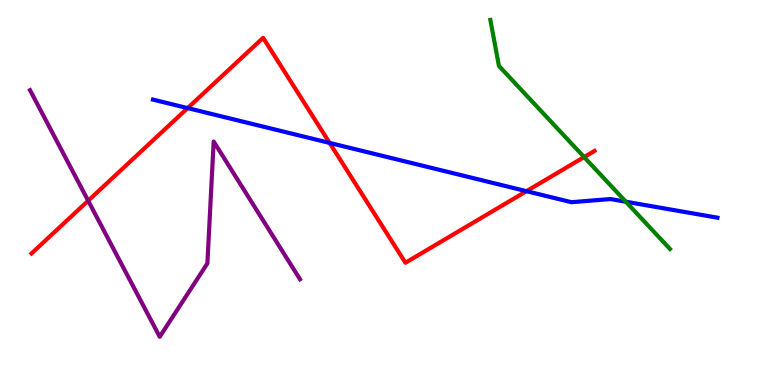[{'lines': ['blue', 'red'], 'intersections': [{'x': 2.42, 'y': 7.19}, {'x': 4.25, 'y': 6.29}, {'x': 6.79, 'y': 5.03}]}, {'lines': ['green', 'red'], 'intersections': [{'x': 7.54, 'y': 5.92}]}, {'lines': ['purple', 'red'], 'intersections': [{'x': 1.14, 'y': 4.79}]}, {'lines': ['blue', 'green'], 'intersections': [{'x': 8.08, 'y': 4.76}]}, {'lines': ['blue', 'purple'], 'intersections': []}, {'lines': ['green', 'purple'], 'intersections': []}]